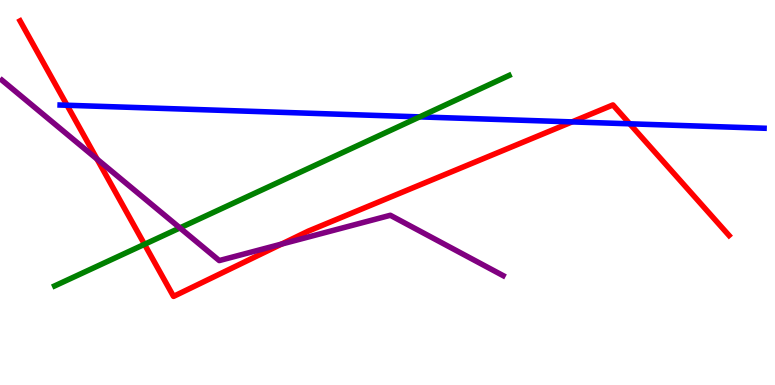[{'lines': ['blue', 'red'], 'intersections': [{'x': 0.865, 'y': 7.27}, {'x': 7.38, 'y': 6.83}, {'x': 8.13, 'y': 6.78}]}, {'lines': ['green', 'red'], 'intersections': [{'x': 1.86, 'y': 3.65}]}, {'lines': ['purple', 'red'], 'intersections': [{'x': 1.25, 'y': 5.87}, {'x': 3.63, 'y': 3.66}]}, {'lines': ['blue', 'green'], 'intersections': [{'x': 5.41, 'y': 6.96}]}, {'lines': ['blue', 'purple'], 'intersections': []}, {'lines': ['green', 'purple'], 'intersections': [{'x': 2.32, 'y': 4.08}]}]